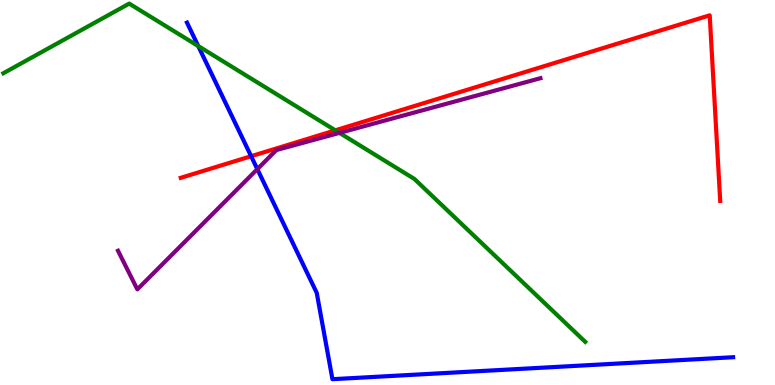[{'lines': ['blue', 'red'], 'intersections': [{'x': 3.24, 'y': 5.94}]}, {'lines': ['green', 'red'], 'intersections': [{'x': 4.33, 'y': 6.61}]}, {'lines': ['purple', 'red'], 'intersections': []}, {'lines': ['blue', 'green'], 'intersections': [{'x': 2.56, 'y': 8.8}]}, {'lines': ['blue', 'purple'], 'intersections': [{'x': 3.32, 'y': 5.61}]}, {'lines': ['green', 'purple'], 'intersections': [{'x': 4.38, 'y': 6.55}]}]